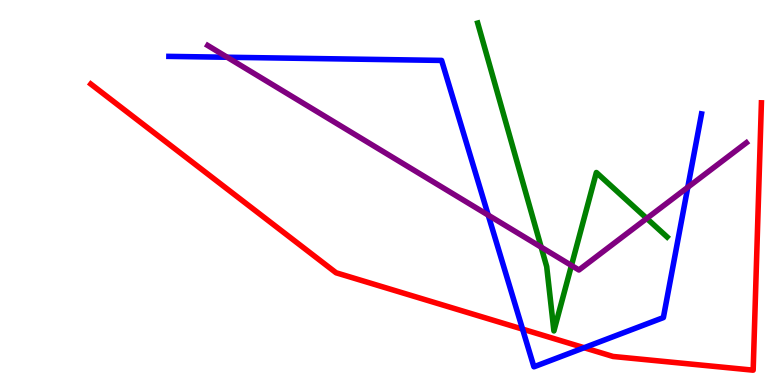[{'lines': ['blue', 'red'], 'intersections': [{'x': 6.74, 'y': 1.45}, {'x': 7.54, 'y': 0.968}]}, {'lines': ['green', 'red'], 'intersections': []}, {'lines': ['purple', 'red'], 'intersections': []}, {'lines': ['blue', 'green'], 'intersections': []}, {'lines': ['blue', 'purple'], 'intersections': [{'x': 2.93, 'y': 8.51}, {'x': 6.3, 'y': 4.41}, {'x': 8.87, 'y': 5.14}]}, {'lines': ['green', 'purple'], 'intersections': [{'x': 6.98, 'y': 3.58}, {'x': 7.37, 'y': 3.1}, {'x': 8.35, 'y': 4.33}]}]